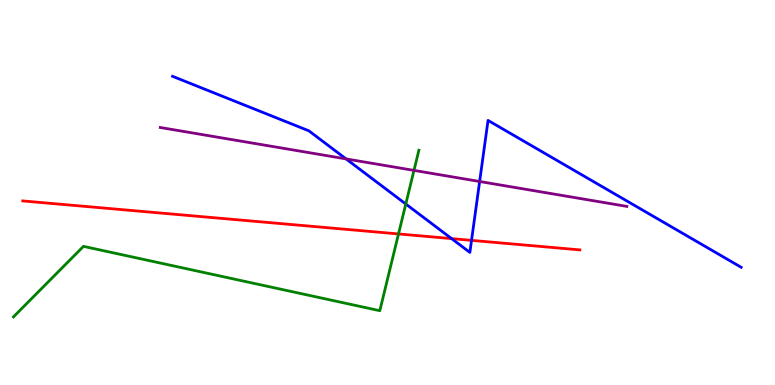[{'lines': ['blue', 'red'], 'intersections': [{'x': 5.83, 'y': 3.8}, {'x': 6.08, 'y': 3.76}]}, {'lines': ['green', 'red'], 'intersections': [{'x': 5.14, 'y': 3.92}]}, {'lines': ['purple', 'red'], 'intersections': []}, {'lines': ['blue', 'green'], 'intersections': [{'x': 5.24, 'y': 4.7}]}, {'lines': ['blue', 'purple'], 'intersections': [{'x': 4.47, 'y': 5.87}, {'x': 6.19, 'y': 5.29}]}, {'lines': ['green', 'purple'], 'intersections': [{'x': 5.34, 'y': 5.57}]}]